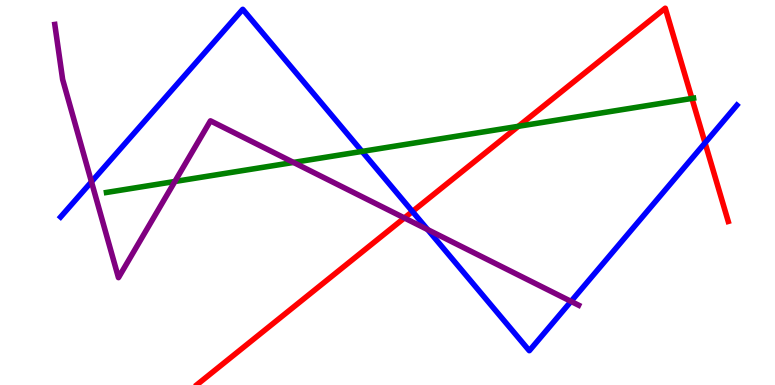[{'lines': ['blue', 'red'], 'intersections': [{'x': 5.32, 'y': 4.51}, {'x': 9.1, 'y': 6.29}]}, {'lines': ['green', 'red'], 'intersections': [{'x': 6.69, 'y': 6.72}, {'x': 8.93, 'y': 7.44}]}, {'lines': ['purple', 'red'], 'intersections': [{'x': 5.22, 'y': 4.34}]}, {'lines': ['blue', 'green'], 'intersections': [{'x': 4.67, 'y': 6.07}]}, {'lines': ['blue', 'purple'], 'intersections': [{'x': 1.18, 'y': 5.28}, {'x': 5.52, 'y': 4.04}, {'x': 7.37, 'y': 2.17}]}, {'lines': ['green', 'purple'], 'intersections': [{'x': 2.26, 'y': 5.29}, {'x': 3.79, 'y': 5.78}]}]